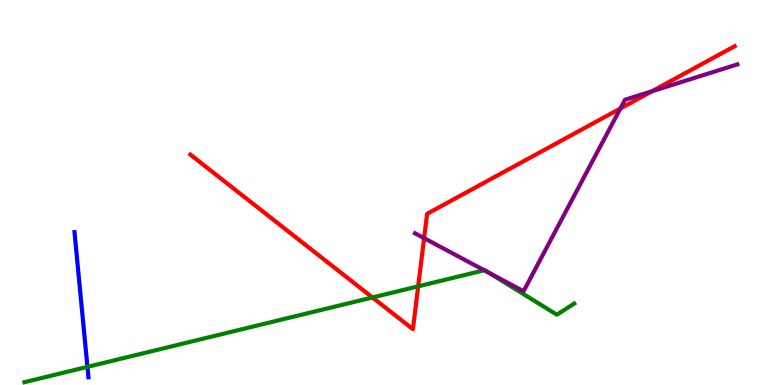[{'lines': ['blue', 'red'], 'intersections': []}, {'lines': ['green', 'red'], 'intersections': [{'x': 4.81, 'y': 2.27}, {'x': 5.4, 'y': 2.56}]}, {'lines': ['purple', 'red'], 'intersections': [{'x': 5.47, 'y': 3.81}, {'x': 8.01, 'y': 7.18}, {'x': 8.41, 'y': 7.63}]}, {'lines': ['blue', 'green'], 'intersections': [{'x': 1.13, 'y': 0.471}]}, {'lines': ['blue', 'purple'], 'intersections': []}, {'lines': ['green', 'purple'], 'intersections': [{'x': 6.25, 'y': 2.98}, {'x': 6.31, 'y': 2.92}]}]